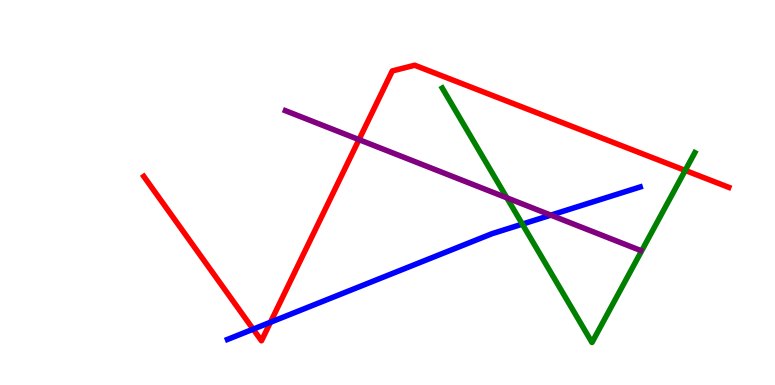[{'lines': ['blue', 'red'], 'intersections': [{'x': 3.27, 'y': 1.45}, {'x': 3.49, 'y': 1.63}]}, {'lines': ['green', 'red'], 'intersections': [{'x': 8.84, 'y': 5.57}]}, {'lines': ['purple', 'red'], 'intersections': [{'x': 4.63, 'y': 6.37}]}, {'lines': ['blue', 'green'], 'intersections': [{'x': 6.74, 'y': 4.18}]}, {'lines': ['blue', 'purple'], 'intersections': [{'x': 7.11, 'y': 4.41}]}, {'lines': ['green', 'purple'], 'intersections': [{'x': 6.54, 'y': 4.86}]}]